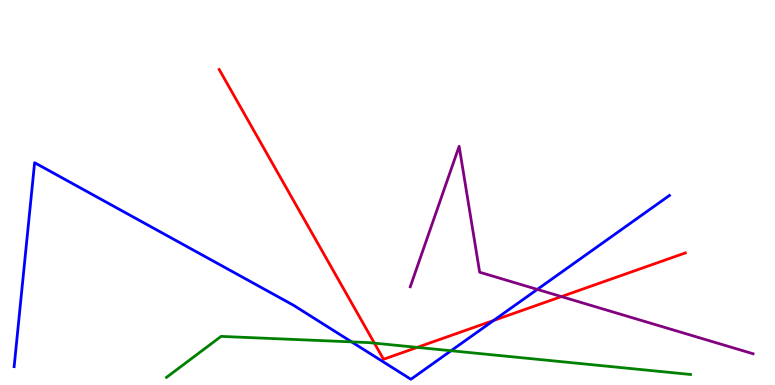[{'lines': ['blue', 'red'], 'intersections': [{'x': 6.37, 'y': 1.68}]}, {'lines': ['green', 'red'], 'intersections': [{'x': 4.83, 'y': 1.09}, {'x': 5.38, 'y': 0.977}]}, {'lines': ['purple', 'red'], 'intersections': [{'x': 7.24, 'y': 2.3}]}, {'lines': ['blue', 'green'], 'intersections': [{'x': 4.54, 'y': 1.12}, {'x': 5.82, 'y': 0.89}]}, {'lines': ['blue', 'purple'], 'intersections': [{'x': 6.93, 'y': 2.48}]}, {'lines': ['green', 'purple'], 'intersections': []}]